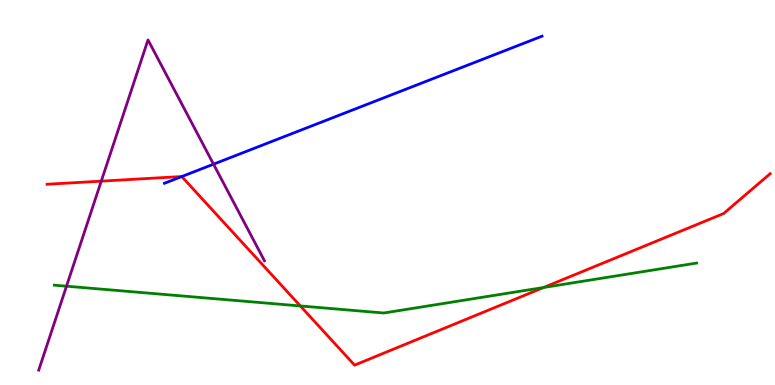[{'lines': ['blue', 'red'], 'intersections': [{'x': 2.35, 'y': 5.41}]}, {'lines': ['green', 'red'], 'intersections': [{'x': 3.88, 'y': 2.05}, {'x': 7.01, 'y': 2.53}]}, {'lines': ['purple', 'red'], 'intersections': [{'x': 1.31, 'y': 5.29}]}, {'lines': ['blue', 'green'], 'intersections': []}, {'lines': ['blue', 'purple'], 'intersections': [{'x': 2.76, 'y': 5.74}]}, {'lines': ['green', 'purple'], 'intersections': [{'x': 0.858, 'y': 2.57}]}]